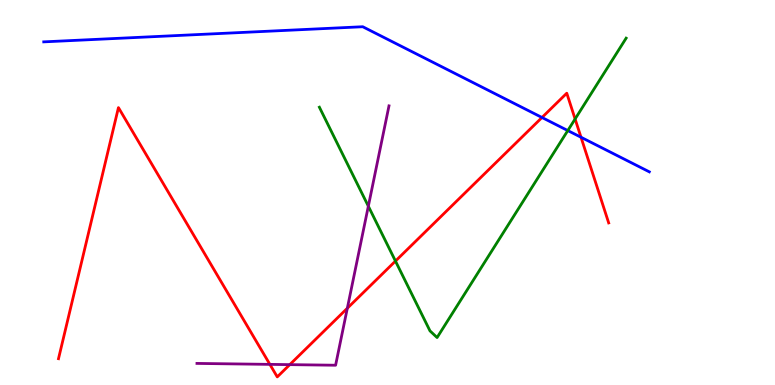[{'lines': ['blue', 'red'], 'intersections': [{'x': 6.99, 'y': 6.95}, {'x': 7.5, 'y': 6.44}]}, {'lines': ['green', 'red'], 'intersections': [{'x': 5.1, 'y': 3.22}, {'x': 7.42, 'y': 6.91}]}, {'lines': ['purple', 'red'], 'intersections': [{'x': 3.48, 'y': 0.536}, {'x': 3.74, 'y': 0.529}, {'x': 4.48, 'y': 1.99}]}, {'lines': ['blue', 'green'], 'intersections': [{'x': 7.33, 'y': 6.61}]}, {'lines': ['blue', 'purple'], 'intersections': []}, {'lines': ['green', 'purple'], 'intersections': [{'x': 4.75, 'y': 4.64}]}]